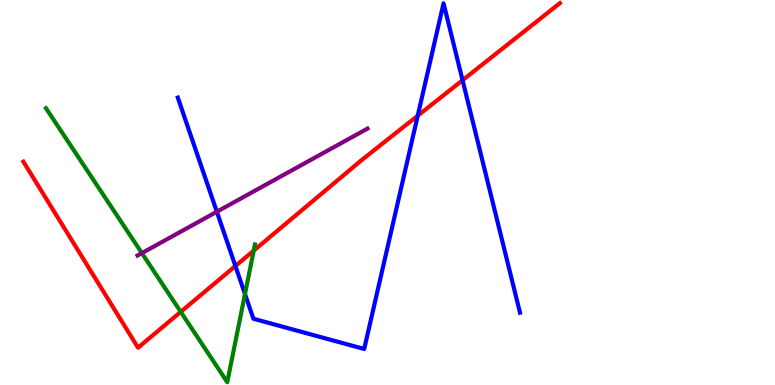[{'lines': ['blue', 'red'], 'intersections': [{'x': 3.04, 'y': 3.09}, {'x': 5.39, 'y': 7.0}, {'x': 5.97, 'y': 7.92}]}, {'lines': ['green', 'red'], 'intersections': [{'x': 2.33, 'y': 1.9}, {'x': 3.27, 'y': 3.49}]}, {'lines': ['purple', 'red'], 'intersections': []}, {'lines': ['blue', 'green'], 'intersections': [{'x': 3.16, 'y': 2.36}]}, {'lines': ['blue', 'purple'], 'intersections': [{'x': 2.8, 'y': 4.5}]}, {'lines': ['green', 'purple'], 'intersections': [{'x': 1.83, 'y': 3.43}]}]